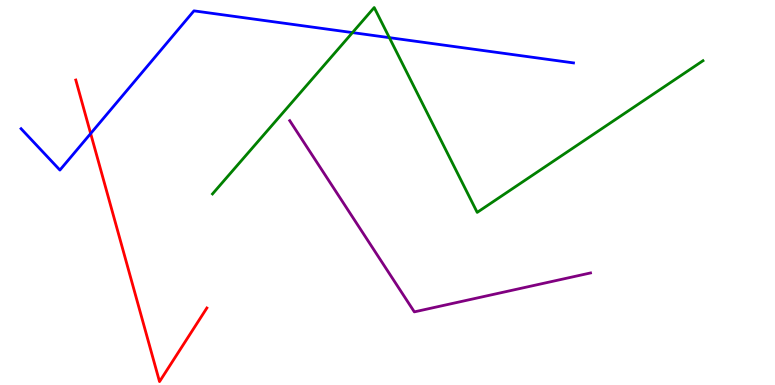[{'lines': ['blue', 'red'], 'intersections': [{'x': 1.17, 'y': 6.53}]}, {'lines': ['green', 'red'], 'intersections': []}, {'lines': ['purple', 'red'], 'intersections': []}, {'lines': ['blue', 'green'], 'intersections': [{'x': 4.55, 'y': 9.15}, {'x': 5.02, 'y': 9.02}]}, {'lines': ['blue', 'purple'], 'intersections': []}, {'lines': ['green', 'purple'], 'intersections': []}]